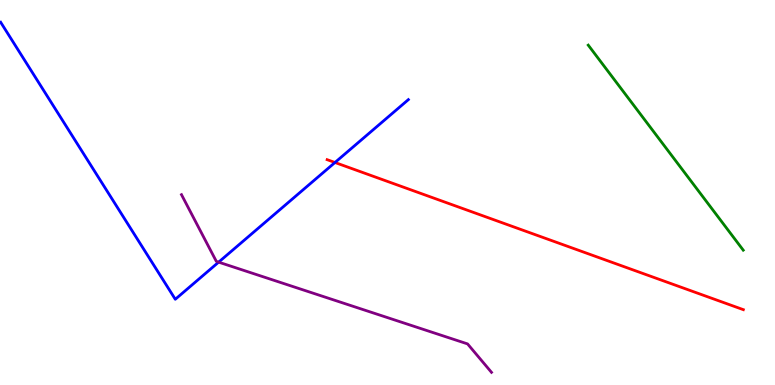[{'lines': ['blue', 'red'], 'intersections': [{'x': 4.32, 'y': 5.78}]}, {'lines': ['green', 'red'], 'intersections': []}, {'lines': ['purple', 'red'], 'intersections': []}, {'lines': ['blue', 'green'], 'intersections': []}, {'lines': ['blue', 'purple'], 'intersections': [{'x': 2.82, 'y': 3.19}]}, {'lines': ['green', 'purple'], 'intersections': []}]